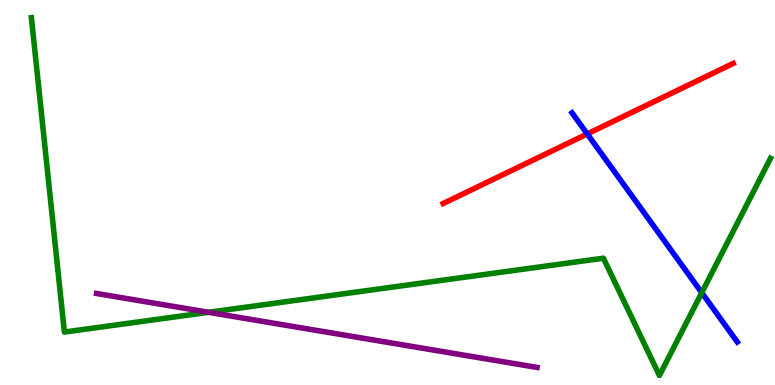[{'lines': ['blue', 'red'], 'intersections': [{'x': 7.58, 'y': 6.52}]}, {'lines': ['green', 'red'], 'intersections': []}, {'lines': ['purple', 'red'], 'intersections': []}, {'lines': ['blue', 'green'], 'intersections': [{'x': 9.05, 'y': 2.4}]}, {'lines': ['blue', 'purple'], 'intersections': []}, {'lines': ['green', 'purple'], 'intersections': [{'x': 2.69, 'y': 1.89}]}]